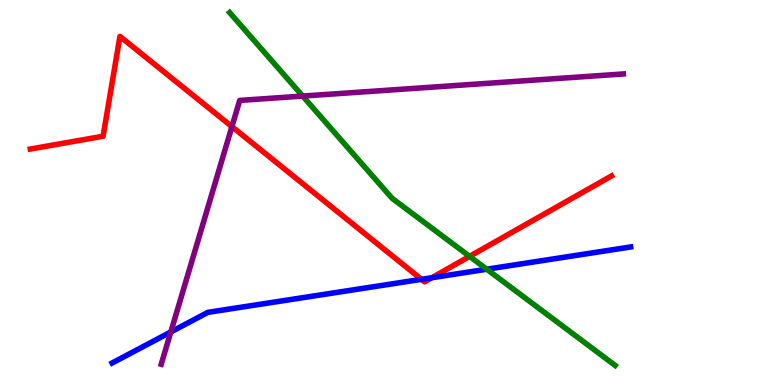[{'lines': ['blue', 'red'], 'intersections': [{'x': 5.44, 'y': 2.74}, {'x': 5.57, 'y': 2.79}]}, {'lines': ['green', 'red'], 'intersections': [{'x': 6.06, 'y': 3.34}]}, {'lines': ['purple', 'red'], 'intersections': [{'x': 2.99, 'y': 6.71}]}, {'lines': ['blue', 'green'], 'intersections': [{'x': 6.28, 'y': 3.01}]}, {'lines': ['blue', 'purple'], 'intersections': [{'x': 2.2, 'y': 1.38}]}, {'lines': ['green', 'purple'], 'intersections': [{'x': 3.91, 'y': 7.5}]}]